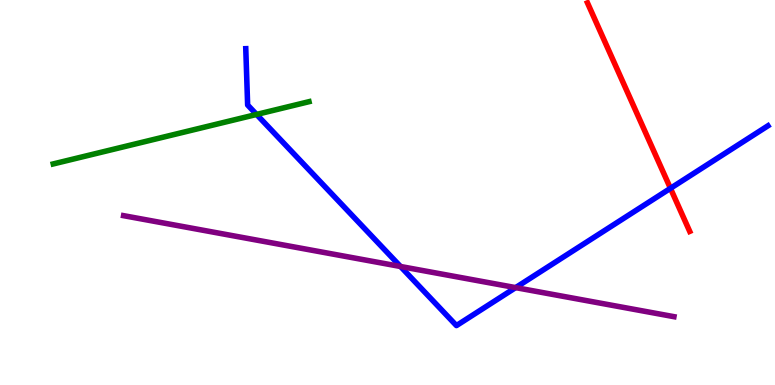[{'lines': ['blue', 'red'], 'intersections': [{'x': 8.65, 'y': 5.11}]}, {'lines': ['green', 'red'], 'intersections': []}, {'lines': ['purple', 'red'], 'intersections': []}, {'lines': ['blue', 'green'], 'intersections': [{'x': 3.31, 'y': 7.03}]}, {'lines': ['blue', 'purple'], 'intersections': [{'x': 5.17, 'y': 3.08}, {'x': 6.65, 'y': 2.53}]}, {'lines': ['green', 'purple'], 'intersections': []}]